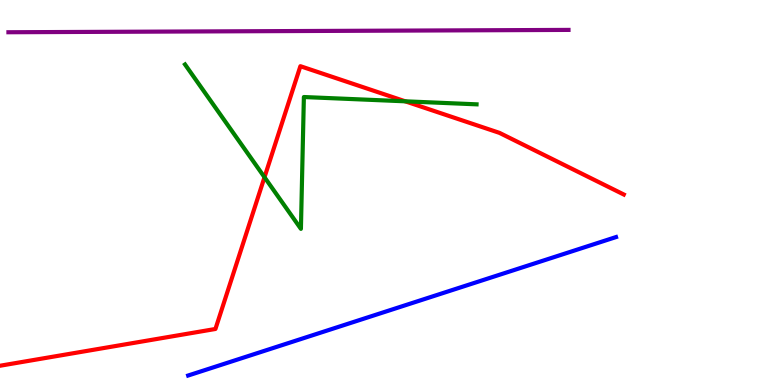[{'lines': ['blue', 'red'], 'intersections': []}, {'lines': ['green', 'red'], 'intersections': [{'x': 3.41, 'y': 5.4}, {'x': 5.23, 'y': 7.37}]}, {'lines': ['purple', 'red'], 'intersections': []}, {'lines': ['blue', 'green'], 'intersections': []}, {'lines': ['blue', 'purple'], 'intersections': []}, {'lines': ['green', 'purple'], 'intersections': []}]